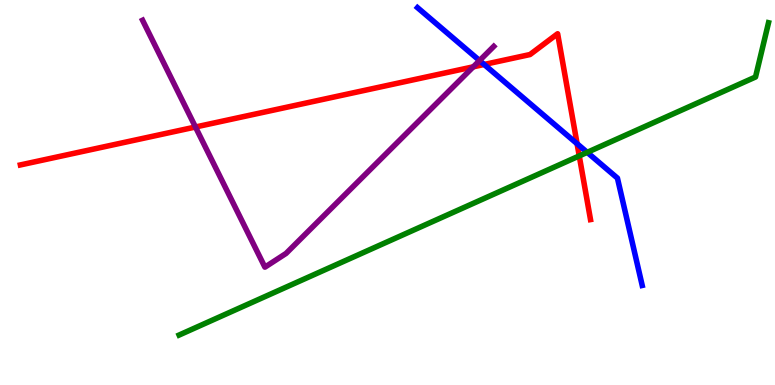[{'lines': ['blue', 'red'], 'intersections': [{'x': 6.25, 'y': 8.33}, {'x': 7.45, 'y': 6.27}]}, {'lines': ['green', 'red'], 'intersections': [{'x': 7.47, 'y': 5.95}]}, {'lines': ['purple', 'red'], 'intersections': [{'x': 2.52, 'y': 6.7}, {'x': 6.11, 'y': 8.26}]}, {'lines': ['blue', 'green'], 'intersections': [{'x': 7.58, 'y': 6.04}]}, {'lines': ['blue', 'purple'], 'intersections': [{'x': 6.19, 'y': 8.43}]}, {'lines': ['green', 'purple'], 'intersections': []}]